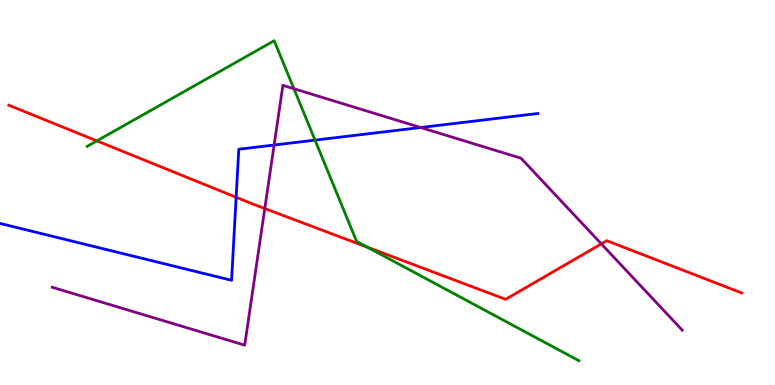[{'lines': ['blue', 'red'], 'intersections': [{'x': 3.05, 'y': 4.88}]}, {'lines': ['green', 'red'], 'intersections': [{'x': 1.25, 'y': 6.34}, {'x': 4.74, 'y': 3.58}]}, {'lines': ['purple', 'red'], 'intersections': [{'x': 3.42, 'y': 4.58}, {'x': 7.76, 'y': 3.67}]}, {'lines': ['blue', 'green'], 'intersections': [{'x': 4.06, 'y': 6.36}]}, {'lines': ['blue', 'purple'], 'intersections': [{'x': 3.54, 'y': 6.23}, {'x': 5.43, 'y': 6.69}]}, {'lines': ['green', 'purple'], 'intersections': [{'x': 3.79, 'y': 7.7}]}]